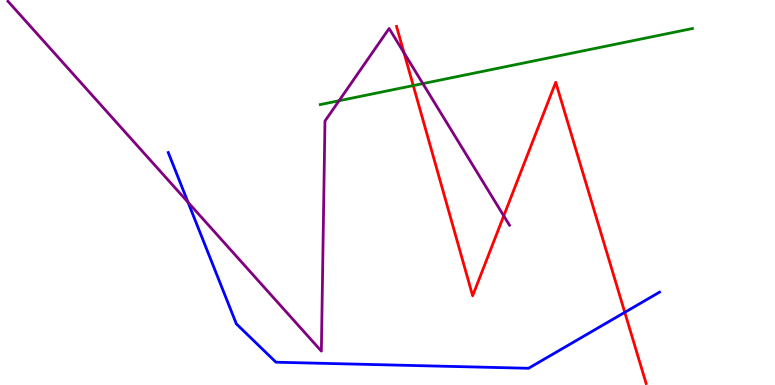[{'lines': ['blue', 'red'], 'intersections': [{'x': 8.06, 'y': 1.89}]}, {'lines': ['green', 'red'], 'intersections': [{'x': 5.33, 'y': 7.78}]}, {'lines': ['purple', 'red'], 'intersections': [{'x': 5.21, 'y': 8.63}, {'x': 6.5, 'y': 4.39}]}, {'lines': ['blue', 'green'], 'intersections': []}, {'lines': ['blue', 'purple'], 'intersections': [{'x': 2.43, 'y': 4.75}]}, {'lines': ['green', 'purple'], 'intersections': [{'x': 4.37, 'y': 7.38}, {'x': 5.46, 'y': 7.83}]}]